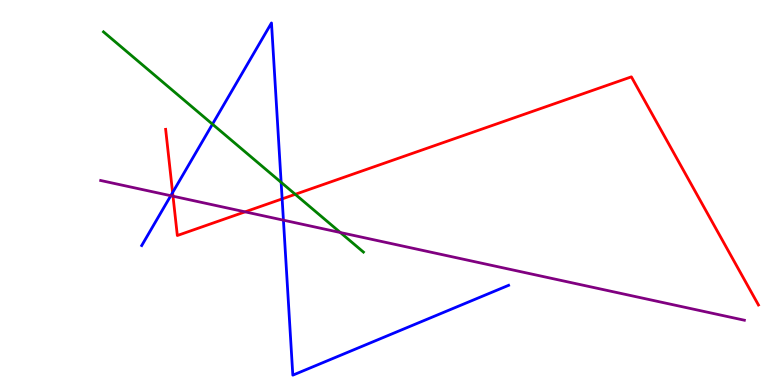[{'lines': ['blue', 'red'], 'intersections': [{'x': 2.23, 'y': 5.0}, {'x': 3.64, 'y': 4.83}]}, {'lines': ['green', 'red'], 'intersections': [{'x': 3.81, 'y': 4.95}]}, {'lines': ['purple', 'red'], 'intersections': [{'x': 2.23, 'y': 4.9}, {'x': 3.16, 'y': 4.5}]}, {'lines': ['blue', 'green'], 'intersections': [{'x': 2.74, 'y': 6.77}, {'x': 3.63, 'y': 5.26}]}, {'lines': ['blue', 'purple'], 'intersections': [{'x': 2.2, 'y': 4.92}, {'x': 3.66, 'y': 4.28}]}, {'lines': ['green', 'purple'], 'intersections': [{'x': 4.39, 'y': 3.96}]}]